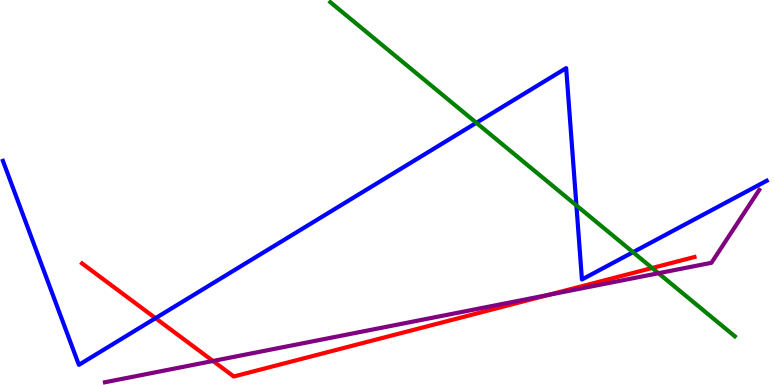[{'lines': ['blue', 'red'], 'intersections': [{'x': 2.01, 'y': 1.74}]}, {'lines': ['green', 'red'], 'intersections': [{'x': 8.41, 'y': 3.04}]}, {'lines': ['purple', 'red'], 'intersections': [{'x': 2.75, 'y': 0.624}, {'x': 7.08, 'y': 2.34}]}, {'lines': ['blue', 'green'], 'intersections': [{'x': 6.15, 'y': 6.81}, {'x': 7.44, 'y': 4.66}, {'x': 8.17, 'y': 3.45}]}, {'lines': ['blue', 'purple'], 'intersections': []}, {'lines': ['green', 'purple'], 'intersections': [{'x': 8.5, 'y': 2.9}]}]